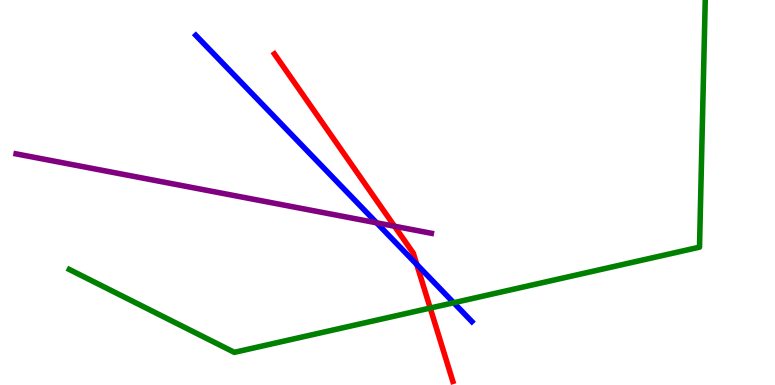[{'lines': ['blue', 'red'], 'intersections': [{'x': 5.38, 'y': 3.13}]}, {'lines': ['green', 'red'], 'intersections': [{'x': 5.55, 'y': 2.0}]}, {'lines': ['purple', 'red'], 'intersections': [{'x': 5.09, 'y': 4.12}]}, {'lines': ['blue', 'green'], 'intersections': [{'x': 5.85, 'y': 2.14}]}, {'lines': ['blue', 'purple'], 'intersections': [{'x': 4.86, 'y': 4.21}]}, {'lines': ['green', 'purple'], 'intersections': []}]